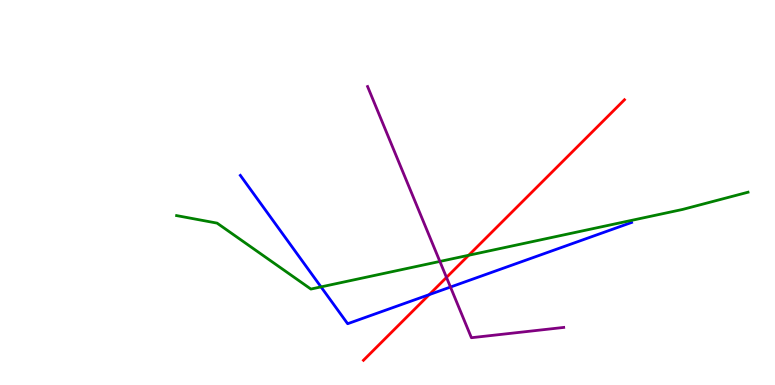[{'lines': ['blue', 'red'], 'intersections': [{'x': 5.54, 'y': 2.35}]}, {'lines': ['green', 'red'], 'intersections': [{'x': 6.05, 'y': 3.37}]}, {'lines': ['purple', 'red'], 'intersections': [{'x': 5.76, 'y': 2.79}]}, {'lines': ['blue', 'green'], 'intersections': [{'x': 4.14, 'y': 2.55}]}, {'lines': ['blue', 'purple'], 'intersections': [{'x': 5.81, 'y': 2.54}]}, {'lines': ['green', 'purple'], 'intersections': [{'x': 5.68, 'y': 3.21}]}]